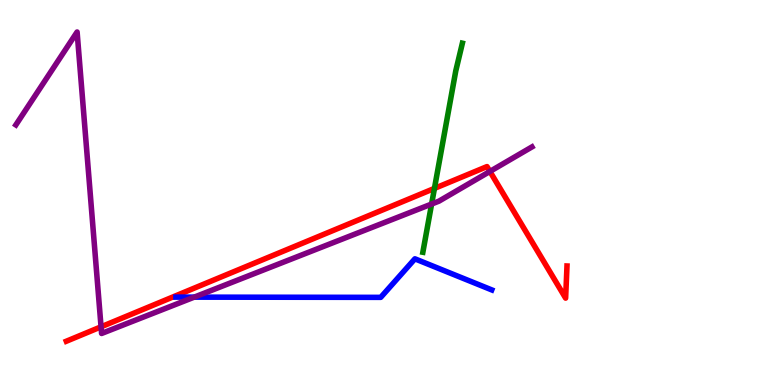[{'lines': ['blue', 'red'], 'intersections': []}, {'lines': ['green', 'red'], 'intersections': [{'x': 5.61, 'y': 5.11}]}, {'lines': ['purple', 'red'], 'intersections': [{'x': 1.3, 'y': 1.51}, {'x': 6.32, 'y': 5.55}]}, {'lines': ['blue', 'green'], 'intersections': []}, {'lines': ['blue', 'purple'], 'intersections': [{'x': 2.51, 'y': 2.28}]}, {'lines': ['green', 'purple'], 'intersections': [{'x': 5.57, 'y': 4.7}]}]